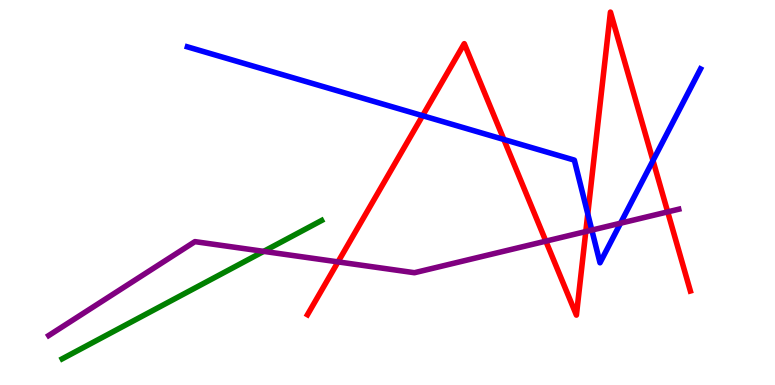[{'lines': ['blue', 'red'], 'intersections': [{'x': 5.45, 'y': 7.0}, {'x': 6.5, 'y': 6.38}, {'x': 7.58, 'y': 4.44}, {'x': 8.43, 'y': 5.83}]}, {'lines': ['green', 'red'], 'intersections': []}, {'lines': ['purple', 'red'], 'intersections': [{'x': 4.36, 'y': 3.2}, {'x': 7.04, 'y': 3.74}, {'x': 7.56, 'y': 3.99}, {'x': 8.62, 'y': 4.5}]}, {'lines': ['blue', 'green'], 'intersections': []}, {'lines': ['blue', 'purple'], 'intersections': [{'x': 7.64, 'y': 4.02}, {'x': 8.01, 'y': 4.2}]}, {'lines': ['green', 'purple'], 'intersections': [{'x': 3.4, 'y': 3.47}]}]